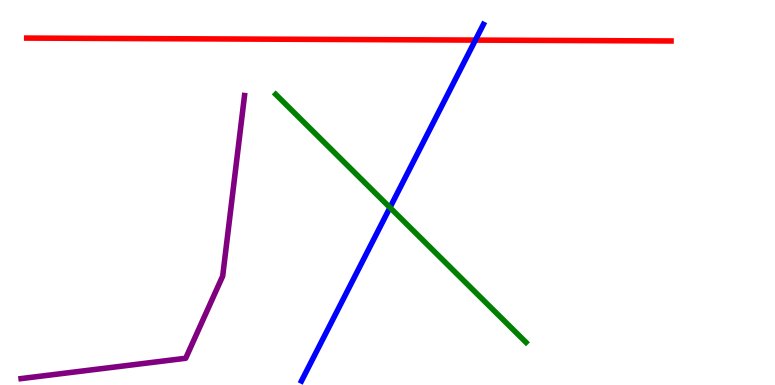[{'lines': ['blue', 'red'], 'intersections': [{'x': 6.13, 'y': 8.96}]}, {'lines': ['green', 'red'], 'intersections': []}, {'lines': ['purple', 'red'], 'intersections': []}, {'lines': ['blue', 'green'], 'intersections': [{'x': 5.03, 'y': 4.61}]}, {'lines': ['blue', 'purple'], 'intersections': []}, {'lines': ['green', 'purple'], 'intersections': []}]